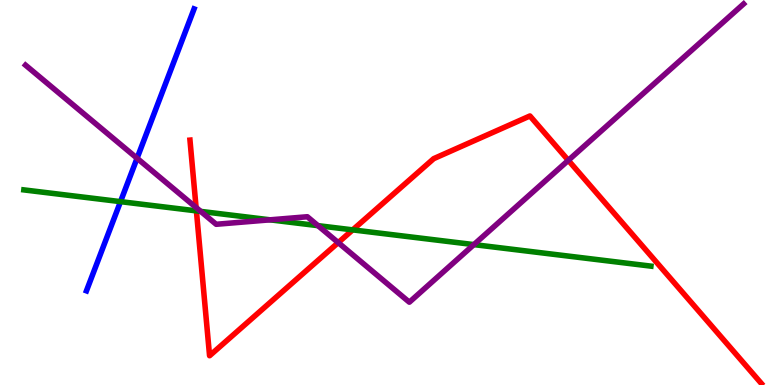[{'lines': ['blue', 'red'], 'intersections': []}, {'lines': ['green', 'red'], 'intersections': [{'x': 2.53, 'y': 4.52}, {'x': 4.55, 'y': 4.03}]}, {'lines': ['purple', 'red'], 'intersections': [{'x': 2.53, 'y': 4.61}, {'x': 4.36, 'y': 3.7}, {'x': 7.33, 'y': 5.84}]}, {'lines': ['blue', 'green'], 'intersections': [{'x': 1.55, 'y': 4.76}]}, {'lines': ['blue', 'purple'], 'intersections': [{'x': 1.77, 'y': 5.89}]}, {'lines': ['green', 'purple'], 'intersections': [{'x': 2.59, 'y': 4.51}, {'x': 3.48, 'y': 4.29}, {'x': 4.1, 'y': 4.14}, {'x': 6.11, 'y': 3.65}]}]